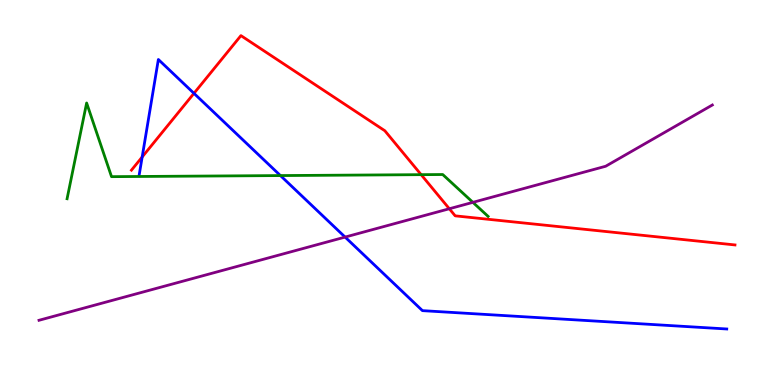[{'lines': ['blue', 'red'], 'intersections': [{'x': 1.83, 'y': 5.92}, {'x': 2.5, 'y': 7.58}]}, {'lines': ['green', 'red'], 'intersections': [{'x': 5.43, 'y': 5.46}]}, {'lines': ['purple', 'red'], 'intersections': [{'x': 5.8, 'y': 4.58}]}, {'lines': ['blue', 'green'], 'intersections': [{'x': 3.62, 'y': 5.44}]}, {'lines': ['blue', 'purple'], 'intersections': [{'x': 4.45, 'y': 3.84}]}, {'lines': ['green', 'purple'], 'intersections': [{'x': 6.1, 'y': 4.74}]}]